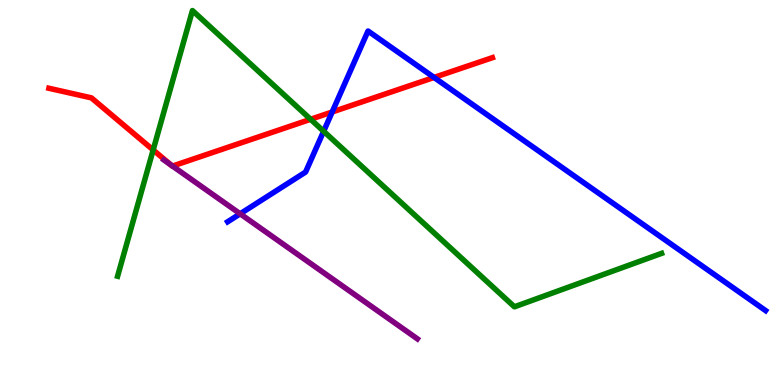[{'lines': ['blue', 'red'], 'intersections': [{'x': 4.29, 'y': 7.09}, {'x': 5.6, 'y': 7.99}]}, {'lines': ['green', 'red'], 'intersections': [{'x': 1.98, 'y': 6.11}, {'x': 4.01, 'y': 6.9}]}, {'lines': ['purple', 'red'], 'intersections': [{'x': 2.21, 'y': 5.71}, {'x': 2.23, 'y': 5.69}]}, {'lines': ['blue', 'green'], 'intersections': [{'x': 4.18, 'y': 6.59}]}, {'lines': ['blue', 'purple'], 'intersections': [{'x': 3.1, 'y': 4.45}]}, {'lines': ['green', 'purple'], 'intersections': []}]